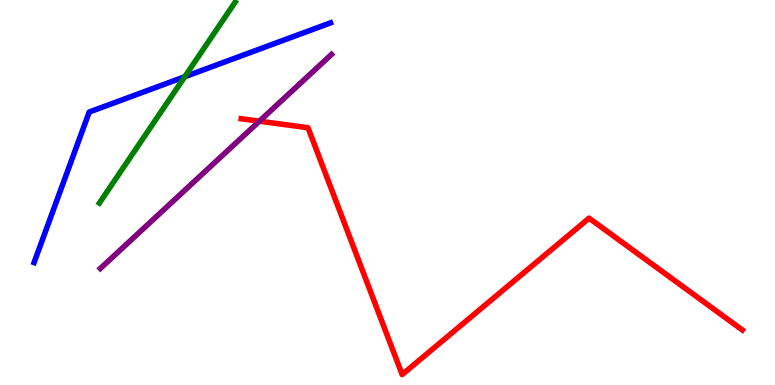[{'lines': ['blue', 'red'], 'intersections': []}, {'lines': ['green', 'red'], 'intersections': []}, {'lines': ['purple', 'red'], 'intersections': [{'x': 3.35, 'y': 6.85}]}, {'lines': ['blue', 'green'], 'intersections': [{'x': 2.38, 'y': 8.01}]}, {'lines': ['blue', 'purple'], 'intersections': []}, {'lines': ['green', 'purple'], 'intersections': []}]